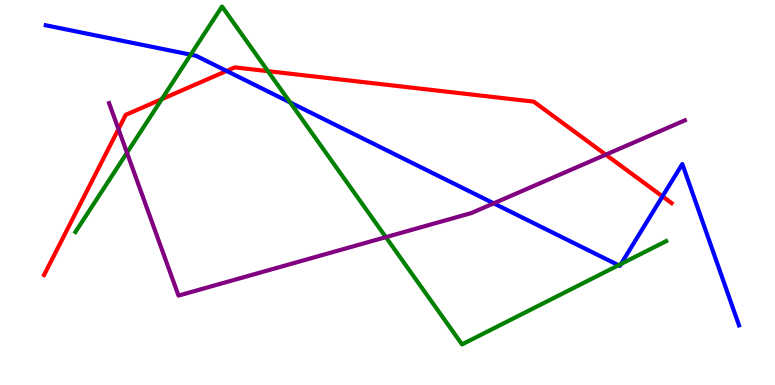[{'lines': ['blue', 'red'], 'intersections': [{'x': 2.92, 'y': 8.16}, {'x': 8.55, 'y': 4.9}]}, {'lines': ['green', 'red'], 'intersections': [{'x': 2.09, 'y': 7.43}, {'x': 3.46, 'y': 8.15}]}, {'lines': ['purple', 'red'], 'intersections': [{'x': 1.53, 'y': 6.65}, {'x': 7.82, 'y': 5.98}]}, {'lines': ['blue', 'green'], 'intersections': [{'x': 2.46, 'y': 8.58}, {'x': 3.74, 'y': 7.34}, {'x': 7.98, 'y': 3.11}, {'x': 8.01, 'y': 3.14}]}, {'lines': ['blue', 'purple'], 'intersections': [{'x': 6.37, 'y': 4.72}]}, {'lines': ['green', 'purple'], 'intersections': [{'x': 1.64, 'y': 6.03}, {'x': 4.98, 'y': 3.84}]}]